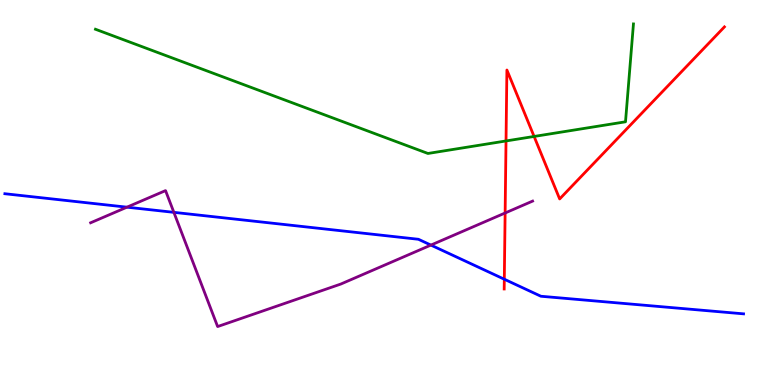[{'lines': ['blue', 'red'], 'intersections': [{'x': 6.51, 'y': 2.75}]}, {'lines': ['green', 'red'], 'intersections': [{'x': 6.53, 'y': 6.34}, {'x': 6.89, 'y': 6.46}]}, {'lines': ['purple', 'red'], 'intersections': [{'x': 6.52, 'y': 4.47}]}, {'lines': ['blue', 'green'], 'intersections': []}, {'lines': ['blue', 'purple'], 'intersections': [{'x': 1.64, 'y': 4.62}, {'x': 2.24, 'y': 4.48}, {'x': 5.56, 'y': 3.63}]}, {'lines': ['green', 'purple'], 'intersections': []}]